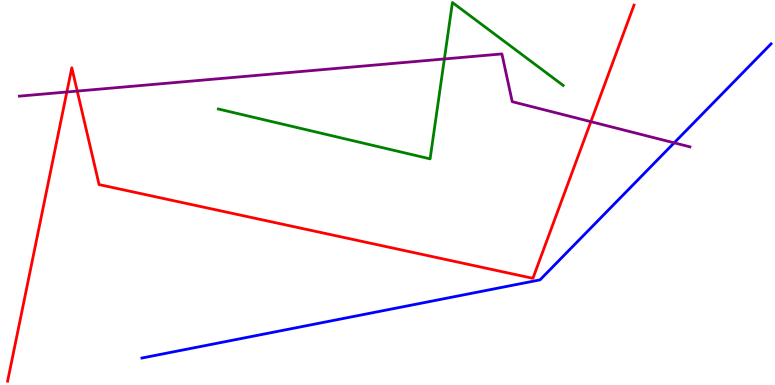[{'lines': ['blue', 'red'], 'intersections': []}, {'lines': ['green', 'red'], 'intersections': []}, {'lines': ['purple', 'red'], 'intersections': [{'x': 0.863, 'y': 7.61}, {'x': 0.997, 'y': 7.63}, {'x': 7.62, 'y': 6.84}]}, {'lines': ['blue', 'green'], 'intersections': []}, {'lines': ['blue', 'purple'], 'intersections': [{'x': 8.7, 'y': 6.29}]}, {'lines': ['green', 'purple'], 'intersections': [{'x': 5.73, 'y': 8.47}]}]